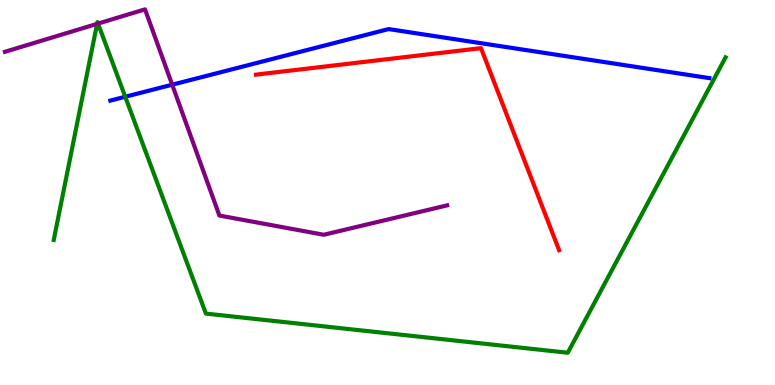[{'lines': ['blue', 'red'], 'intersections': []}, {'lines': ['green', 'red'], 'intersections': []}, {'lines': ['purple', 'red'], 'intersections': []}, {'lines': ['blue', 'green'], 'intersections': [{'x': 1.62, 'y': 7.49}]}, {'lines': ['blue', 'purple'], 'intersections': [{'x': 2.22, 'y': 7.8}]}, {'lines': ['green', 'purple'], 'intersections': [{'x': 1.25, 'y': 9.38}, {'x': 1.26, 'y': 9.39}]}]